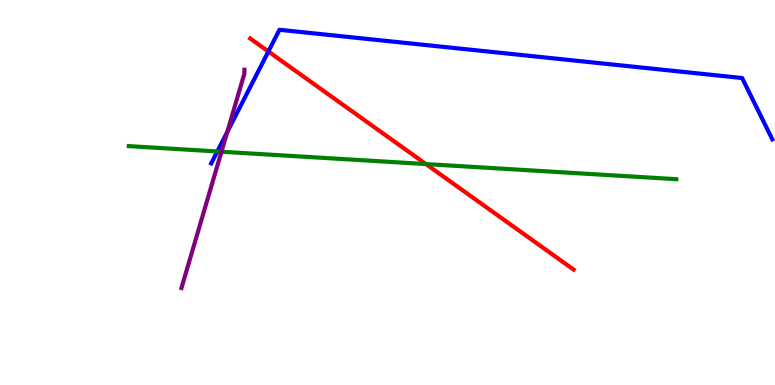[{'lines': ['blue', 'red'], 'intersections': [{'x': 3.46, 'y': 8.66}]}, {'lines': ['green', 'red'], 'intersections': [{'x': 5.5, 'y': 5.74}]}, {'lines': ['purple', 'red'], 'intersections': []}, {'lines': ['blue', 'green'], 'intersections': [{'x': 2.8, 'y': 6.07}]}, {'lines': ['blue', 'purple'], 'intersections': [{'x': 2.93, 'y': 6.57}]}, {'lines': ['green', 'purple'], 'intersections': [{'x': 2.86, 'y': 6.06}]}]